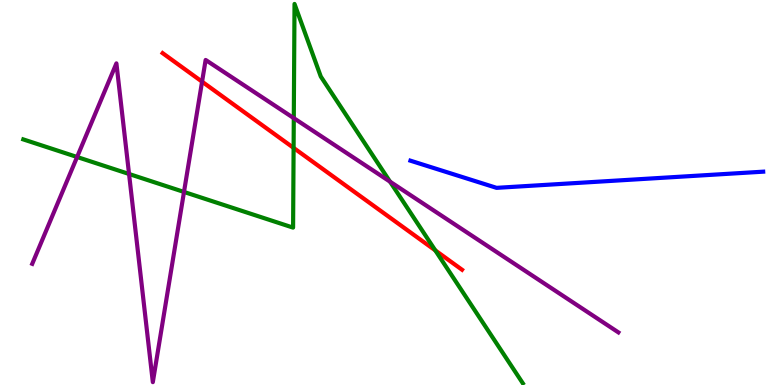[{'lines': ['blue', 'red'], 'intersections': []}, {'lines': ['green', 'red'], 'intersections': [{'x': 3.79, 'y': 6.16}, {'x': 5.62, 'y': 3.5}]}, {'lines': ['purple', 'red'], 'intersections': [{'x': 2.61, 'y': 7.88}]}, {'lines': ['blue', 'green'], 'intersections': []}, {'lines': ['blue', 'purple'], 'intersections': []}, {'lines': ['green', 'purple'], 'intersections': [{'x': 0.995, 'y': 5.92}, {'x': 1.67, 'y': 5.48}, {'x': 2.37, 'y': 5.01}, {'x': 3.79, 'y': 6.93}, {'x': 5.03, 'y': 5.28}]}]